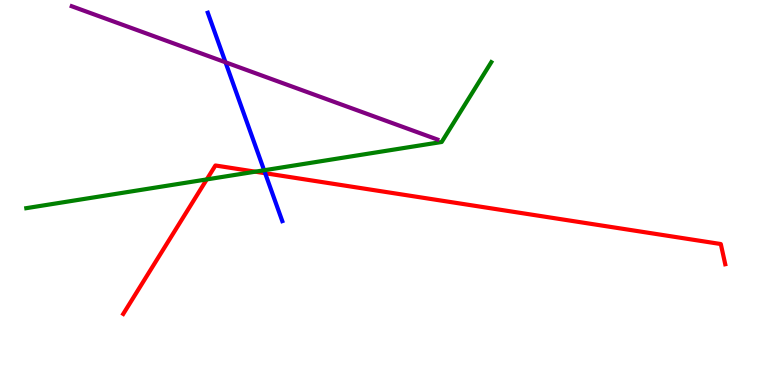[{'lines': ['blue', 'red'], 'intersections': [{'x': 3.42, 'y': 5.5}]}, {'lines': ['green', 'red'], 'intersections': [{'x': 2.67, 'y': 5.34}, {'x': 3.29, 'y': 5.54}]}, {'lines': ['purple', 'red'], 'intersections': []}, {'lines': ['blue', 'green'], 'intersections': [{'x': 3.41, 'y': 5.58}]}, {'lines': ['blue', 'purple'], 'intersections': [{'x': 2.91, 'y': 8.38}]}, {'lines': ['green', 'purple'], 'intersections': []}]